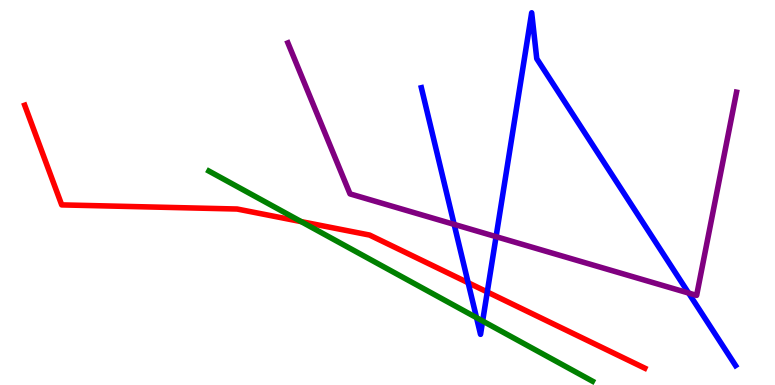[{'lines': ['blue', 'red'], 'intersections': [{'x': 6.04, 'y': 2.66}, {'x': 6.29, 'y': 2.42}]}, {'lines': ['green', 'red'], 'intersections': [{'x': 3.89, 'y': 4.24}]}, {'lines': ['purple', 'red'], 'intersections': []}, {'lines': ['blue', 'green'], 'intersections': [{'x': 6.15, 'y': 1.75}, {'x': 6.23, 'y': 1.66}]}, {'lines': ['blue', 'purple'], 'intersections': [{'x': 5.86, 'y': 4.17}, {'x': 6.4, 'y': 3.85}, {'x': 8.89, 'y': 2.39}]}, {'lines': ['green', 'purple'], 'intersections': []}]